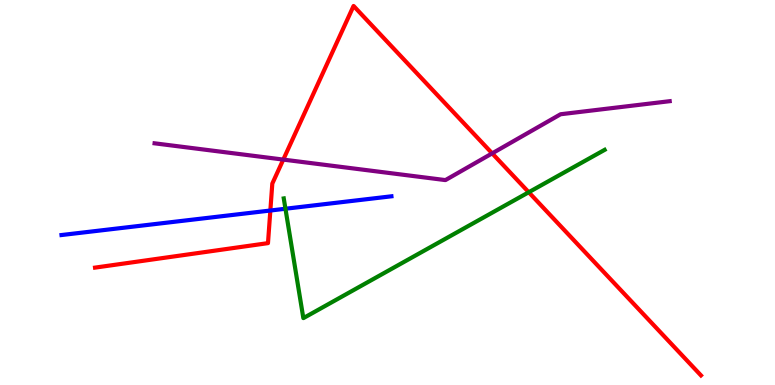[{'lines': ['blue', 'red'], 'intersections': [{'x': 3.49, 'y': 4.53}]}, {'lines': ['green', 'red'], 'intersections': [{'x': 6.82, 'y': 5.01}]}, {'lines': ['purple', 'red'], 'intersections': [{'x': 3.66, 'y': 5.85}, {'x': 6.35, 'y': 6.02}]}, {'lines': ['blue', 'green'], 'intersections': [{'x': 3.68, 'y': 4.58}]}, {'lines': ['blue', 'purple'], 'intersections': []}, {'lines': ['green', 'purple'], 'intersections': []}]